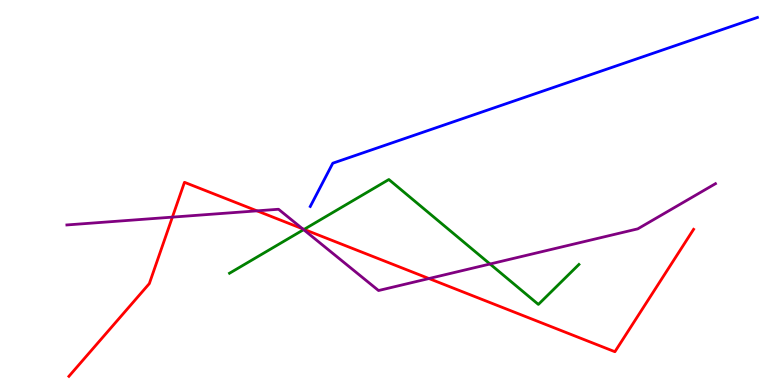[{'lines': ['blue', 'red'], 'intersections': []}, {'lines': ['green', 'red'], 'intersections': [{'x': 3.92, 'y': 4.04}]}, {'lines': ['purple', 'red'], 'intersections': [{'x': 2.22, 'y': 4.36}, {'x': 3.32, 'y': 4.52}, {'x': 3.9, 'y': 4.06}, {'x': 5.53, 'y': 2.77}]}, {'lines': ['blue', 'green'], 'intersections': []}, {'lines': ['blue', 'purple'], 'intersections': []}, {'lines': ['green', 'purple'], 'intersections': [{'x': 3.92, 'y': 4.04}, {'x': 6.32, 'y': 3.14}]}]